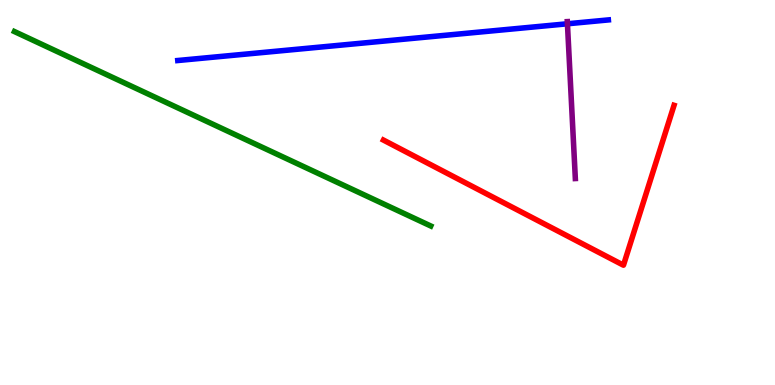[{'lines': ['blue', 'red'], 'intersections': []}, {'lines': ['green', 'red'], 'intersections': []}, {'lines': ['purple', 'red'], 'intersections': []}, {'lines': ['blue', 'green'], 'intersections': []}, {'lines': ['blue', 'purple'], 'intersections': [{'x': 7.32, 'y': 9.38}]}, {'lines': ['green', 'purple'], 'intersections': []}]